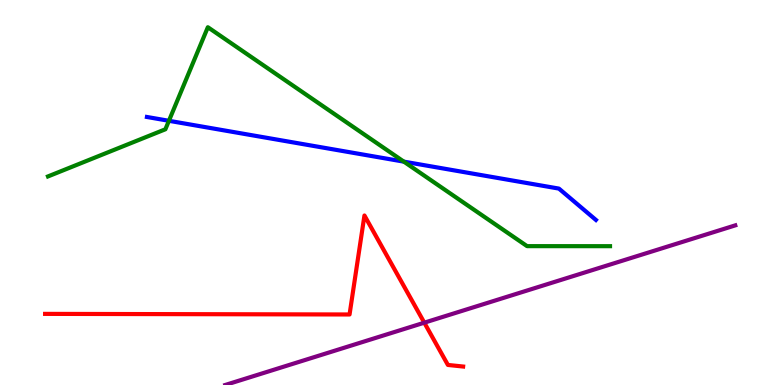[{'lines': ['blue', 'red'], 'intersections': []}, {'lines': ['green', 'red'], 'intersections': []}, {'lines': ['purple', 'red'], 'intersections': [{'x': 5.47, 'y': 1.62}]}, {'lines': ['blue', 'green'], 'intersections': [{'x': 2.18, 'y': 6.86}, {'x': 5.21, 'y': 5.8}]}, {'lines': ['blue', 'purple'], 'intersections': []}, {'lines': ['green', 'purple'], 'intersections': []}]